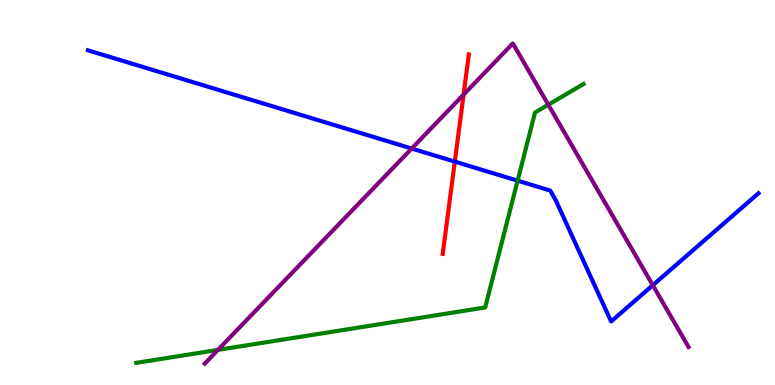[{'lines': ['blue', 'red'], 'intersections': [{'x': 5.87, 'y': 5.8}]}, {'lines': ['green', 'red'], 'intersections': []}, {'lines': ['purple', 'red'], 'intersections': [{'x': 5.98, 'y': 7.54}]}, {'lines': ['blue', 'green'], 'intersections': [{'x': 6.68, 'y': 5.31}]}, {'lines': ['blue', 'purple'], 'intersections': [{'x': 5.31, 'y': 6.14}, {'x': 8.42, 'y': 2.59}]}, {'lines': ['green', 'purple'], 'intersections': [{'x': 2.81, 'y': 0.912}, {'x': 7.07, 'y': 7.28}]}]